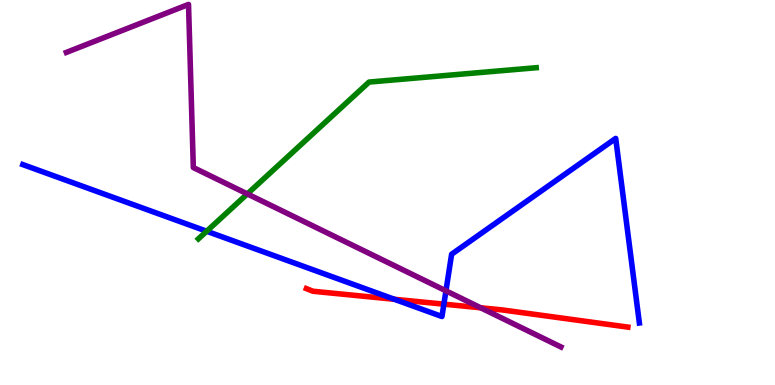[{'lines': ['blue', 'red'], 'intersections': [{'x': 5.09, 'y': 2.23}, {'x': 5.73, 'y': 2.1}]}, {'lines': ['green', 'red'], 'intersections': []}, {'lines': ['purple', 'red'], 'intersections': [{'x': 6.2, 'y': 2.01}]}, {'lines': ['blue', 'green'], 'intersections': [{'x': 2.67, 'y': 3.99}]}, {'lines': ['blue', 'purple'], 'intersections': [{'x': 5.75, 'y': 2.45}]}, {'lines': ['green', 'purple'], 'intersections': [{'x': 3.19, 'y': 4.96}]}]